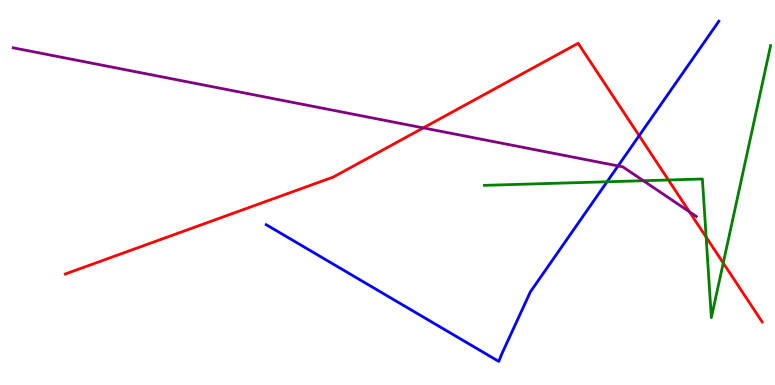[{'lines': ['blue', 'red'], 'intersections': [{'x': 8.25, 'y': 6.48}]}, {'lines': ['green', 'red'], 'intersections': [{'x': 8.62, 'y': 5.32}, {'x': 9.11, 'y': 3.84}, {'x': 9.33, 'y': 3.17}]}, {'lines': ['purple', 'red'], 'intersections': [{'x': 5.46, 'y': 6.68}, {'x': 8.9, 'y': 4.5}]}, {'lines': ['blue', 'green'], 'intersections': [{'x': 7.83, 'y': 5.28}]}, {'lines': ['blue', 'purple'], 'intersections': [{'x': 7.98, 'y': 5.69}]}, {'lines': ['green', 'purple'], 'intersections': [{'x': 8.3, 'y': 5.31}]}]